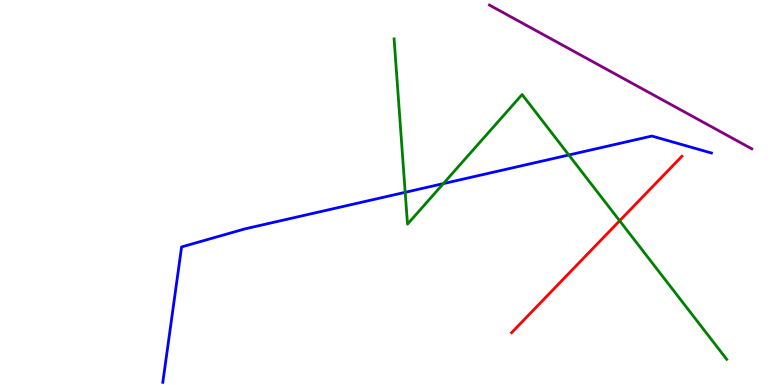[{'lines': ['blue', 'red'], 'intersections': []}, {'lines': ['green', 'red'], 'intersections': [{'x': 8.0, 'y': 4.27}]}, {'lines': ['purple', 'red'], 'intersections': []}, {'lines': ['blue', 'green'], 'intersections': [{'x': 5.23, 'y': 5.0}, {'x': 5.72, 'y': 5.23}, {'x': 7.34, 'y': 5.97}]}, {'lines': ['blue', 'purple'], 'intersections': []}, {'lines': ['green', 'purple'], 'intersections': []}]